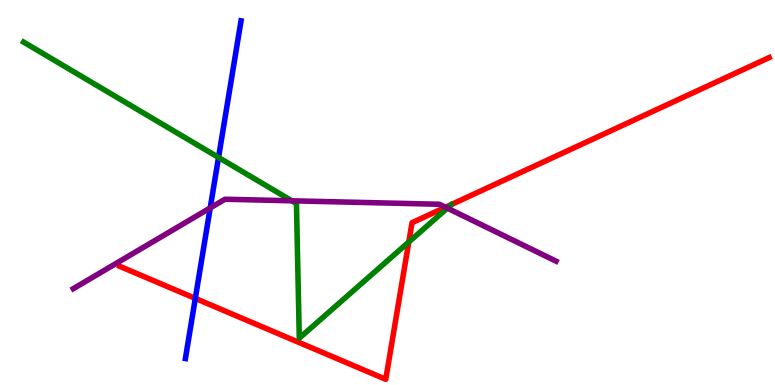[{'lines': ['blue', 'red'], 'intersections': [{'x': 2.52, 'y': 2.25}]}, {'lines': ['green', 'red'], 'intersections': [{'x': 5.27, 'y': 3.71}]}, {'lines': ['purple', 'red'], 'intersections': [{'x': 5.75, 'y': 4.62}]}, {'lines': ['blue', 'green'], 'intersections': [{'x': 2.82, 'y': 5.91}]}, {'lines': ['blue', 'purple'], 'intersections': [{'x': 2.71, 'y': 4.6}]}, {'lines': ['green', 'purple'], 'intersections': [{'x': 3.77, 'y': 4.78}, {'x': 5.77, 'y': 4.59}]}]